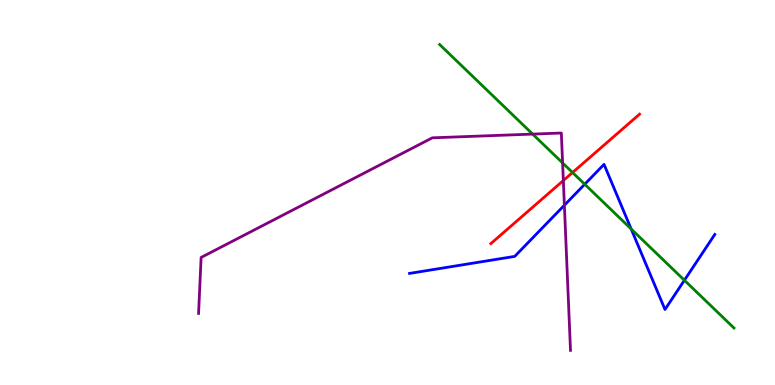[{'lines': ['blue', 'red'], 'intersections': []}, {'lines': ['green', 'red'], 'intersections': [{'x': 7.39, 'y': 5.52}]}, {'lines': ['purple', 'red'], 'intersections': [{'x': 7.27, 'y': 5.31}]}, {'lines': ['blue', 'green'], 'intersections': [{'x': 7.54, 'y': 5.21}, {'x': 8.14, 'y': 4.05}, {'x': 8.83, 'y': 2.72}]}, {'lines': ['blue', 'purple'], 'intersections': [{'x': 7.28, 'y': 4.67}]}, {'lines': ['green', 'purple'], 'intersections': [{'x': 6.87, 'y': 6.52}, {'x': 7.26, 'y': 5.77}]}]